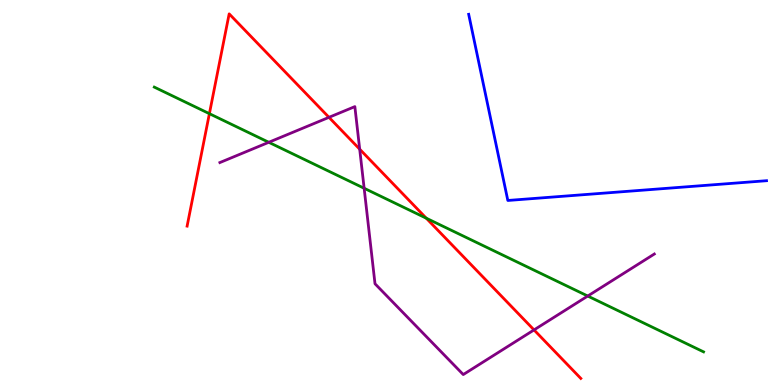[{'lines': ['blue', 'red'], 'intersections': []}, {'lines': ['green', 'red'], 'intersections': [{'x': 2.7, 'y': 7.05}, {'x': 5.5, 'y': 4.33}]}, {'lines': ['purple', 'red'], 'intersections': [{'x': 4.24, 'y': 6.95}, {'x': 4.64, 'y': 6.13}, {'x': 6.89, 'y': 1.43}]}, {'lines': ['blue', 'green'], 'intersections': []}, {'lines': ['blue', 'purple'], 'intersections': []}, {'lines': ['green', 'purple'], 'intersections': [{'x': 3.47, 'y': 6.3}, {'x': 4.7, 'y': 5.11}, {'x': 7.58, 'y': 2.31}]}]